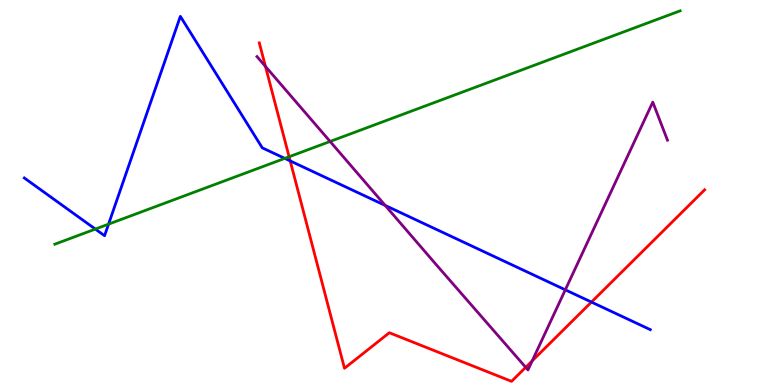[{'lines': ['blue', 'red'], 'intersections': [{'x': 3.74, 'y': 5.82}, {'x': 7.63, 'y': 2.15}]}, {'lines': ['green', 'red'], 'intersections': [{'x': 3.73, 'y': 5.93}]}, {'lines': ['purple', 'red'], 'intersections': [{'x': 3.43, 'y': 8.27}, {'x': 6.78, 'y': 0.459}, {'x': 6.87, 'y': 0.628}]}, {'lines': ['blue', 'green'], 'intersections': [{'x': 1.23, 'y': 4.05}, {'x': 1.4, 'y': 4.18}, {'x': 3.67, 'y': 5.89}]}, {'lines': ['blue', 'purple'], 'intersections': [{'x': 4.97, 'y': 4.66}, {'x': 7.29, 'y': 2.47}]}, {'lines': ['green', 'purple'], 'intersections': [{'x': 4.26, 'y': 6.33}]}]